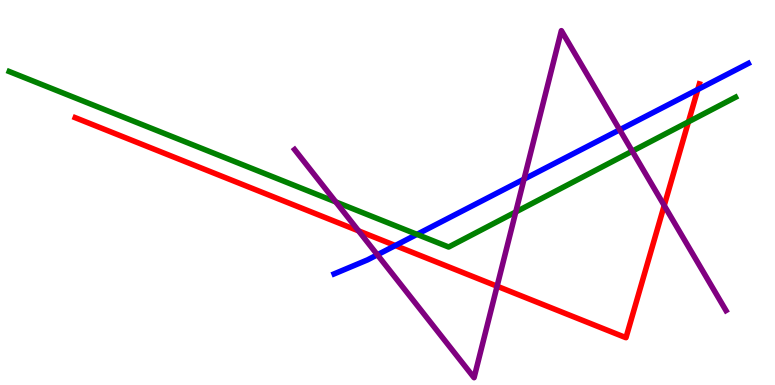[{'lines': ['blue', 'red'], 'intersections': [{'x': 5.1, 'y': 3.62}, {'x': 9.0, 'y': 7.68}]}, {'lines': ['green', 'red'], 'intersections': [{'x': 8.88, 'y': 6.84}]}, {'lines': ['purple', 'red'], 'intersections': [{'x': 4.63, 'y': 4.0}, {'x': 6.41, 'y': 2.57}, {'x': 8.57, 'y': 4.66}]}, {'lines': ['blue', 'green'], 'intersections': [{'x': 5.38, 'y': 3.91}]}, {'lines': ['blue', 'purple'], 'intersections': [{'x': 4.87, 'y': 3.38}, {'x': 6.76, 'y': 5.35}, {'x': 8.0, 'y': 6.63}]}, {'lines': ['green', 'purple'], 'intersections': [{'x': 4.33, 'y': 4.75}, {'x': 6.66, 'y': 4.49}, {'x': 8.16, 'y': 6.07}]}]